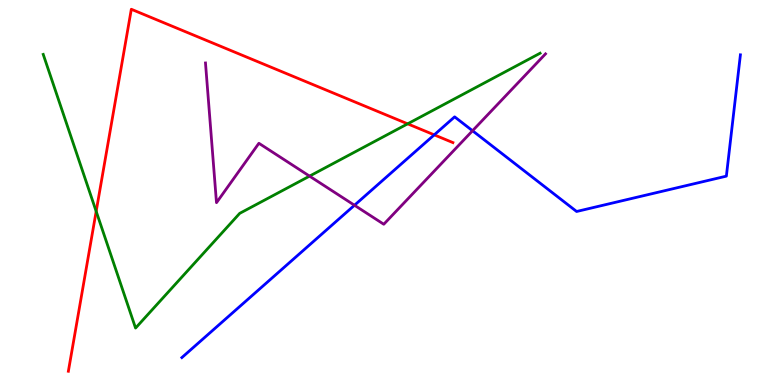[{'lines': ['blue', 'red'], 'intersections': [{'x': 5.6, 'y': 6.5}]}, {'lines': ['green', 'red'], 'intersections': [{'x': 1.24, 'y': 4.51}, {'x': 5.26, 'y': 6.78}]}, {'lines': ['purple', 'red'], 'intersections': []}, {'lines': ['blue', 'green'], 'intersections': []}, {'lines': ['blue', 'purple'], 'intersections': [{'x': 4.57, 'y': 4.67}, {'x': 6.1, 'y': 6.6}]}, {'lines': ['green', 'purple'], 'intersections': [{'x': 3.99, 'y': 5.43}]}]